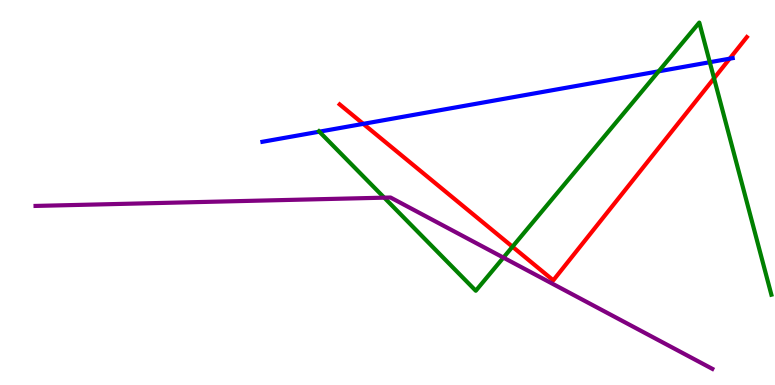[{'lines': ['blue', 'red'], 'intersections': [{'x': 4.69, 'y': 6.78}, {'x': 9.42, 'y': 8.48}]}, {'lines': ['green', 'red'], 'intersections': [{'x': 6.61, 'y': 3.59}, {'x': 9.21, 'y': 7.97}]}, {'lines': ['purple', 'red'], 'intersections': []}, {'lines': ['blue', 'green'], 'intersections': [{'x': 4.12, 'y': 6.58}, {'x': 8.5, 'y': 8.15}, {'x': 9.16, 'y': 8.38}]}, {'lines': ['blue', 'purple'], 'intersections': []}, {'lines': ['green', 'purple'], 'intersections': [{'x': 4.96, 'y': 4.87}, {'x': 6.5, 'y': 3.31}]}]